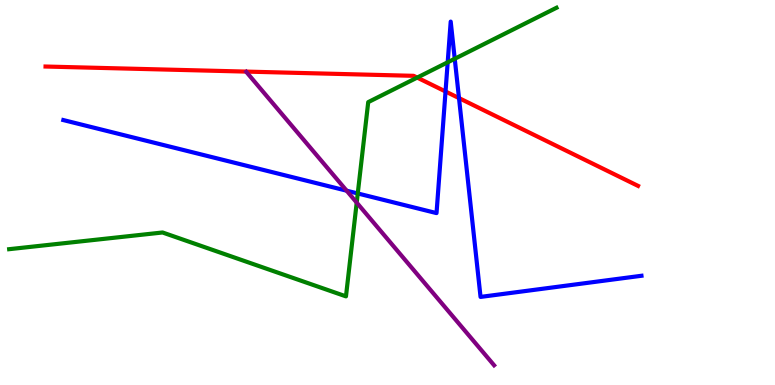[{'lines': ['blue', 'red'], 'intersections': [{'x': 5.75, 'y': 7.62}, {'x': 5.92, 'y': 7.45}]}, {'lines': ['green', 'red'], 'intersections': [{'x': 5.38, 'y': 7.98}]}, {'lines': ['purple', 'red'], 'intersections': []}, {'lines': ['blue', 'green'], 'intersections': [{'x': 4.62, 'y': 4.97}, {'x': 5.78, 'y': 8.38}, {'x': 5.87, 'y': 8.47}]}, {'lines': ['blue', 'purple'], 'intersections': [{'x': 4.47, 'y': 5.05}]}, {'lines': ['green', 'purple'], 'intersections': [{'x': 4.6, 'y': 4.74}]}]